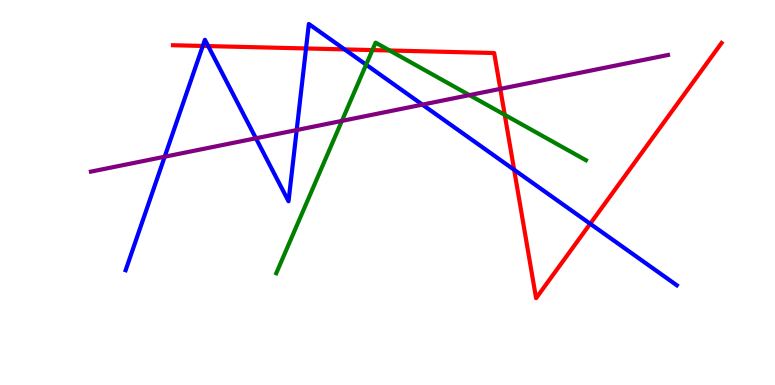[{'lines': ['blue', 'red'], 'intersections': [{'x': 2.62, 'y': 8.81}, {'x': 2.69, 'y': 8.8}, {'x': 3.95, 'y': 8.74}, {'x': 4.45, 'y': 8.72}, {'x': 6.63, 'y': 5.59}, {'x': 7.62, 'y': 4.19}]}, {'lines': ['green', 'red'], 'intersections': [{'x': 4.81, 'y': 8.7}, {'x': 5.03, 'y': 8.69}, {'x': 6.51, 'y': 7.02}]}, {'lines': ['purple', 'red'], 'intersections': [{'x': 6.46, 'y': 7.69}]}, {'lines': ['blue', 'green'], 'intersections': [{'x': 4.72, 'y': 8.32}]}, {'lines': ['blue', 'purple'], 'intersections': [{'x': 2.12, 'y': 5.93}, {'x': 3.3, 'y': 6.41}, {'x': 3.83, 'y': 6.62}, {'x': 5.45, 'y': 7.28}]}, {'lines': ['green', 'purple'], 'intersections': [{'x': 4.41, 'y': 6.86}, {'x': 6.06, 'y': 7.53}]}]